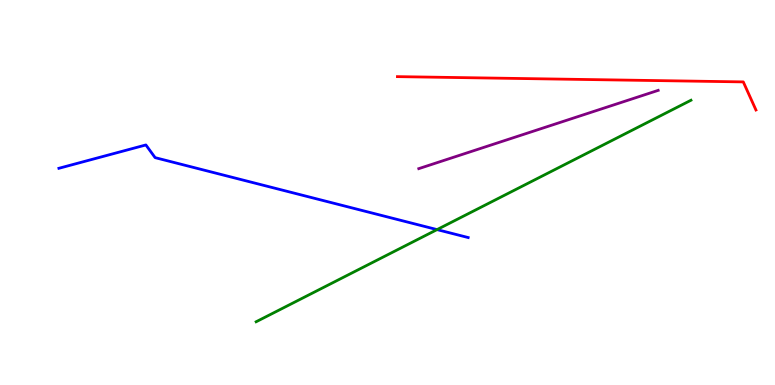[{'lines': ['blue', 'red'], 'intersections': []}, {'lines': ['green', 'red'], 'intersections': []}, {'lines': ['purple', 'red'], 'intersections': []}, {'lines': ['blue', 'green'], 'intersections': [{'x': 5.64, 'y': 4.04}]}, {'lines': ['blue', 'purple'], 'intersections': []}, {'lines': ['green', 'purple'], 'intersections': []}]